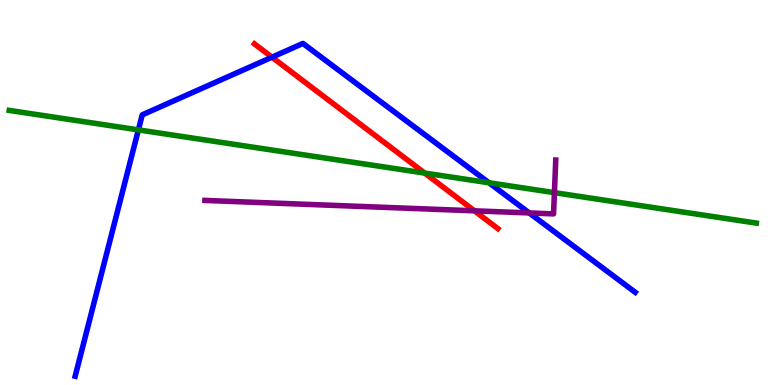[{'lines': ['blue', 'red'], 'intersections': [{'x': 3.51, 'y': 8.51}]}, {'lines': ['green', 'red'], 'intersections': [{'x': 5.48, 'y': 5.5}]}, {'lines': ['purple', 'red'], 'intersections': [{'x': 6.12, 'y': 4.52}]}, {'lines': ['blue', 'green'], 'intersections': [{'x': 1.79, 'y': 6.63}, {'x': 6.31, 'y': 5.25}]}, {'lines': ['blue', 'purple'], 'intersections': [{'x': 6.83, 'y': 4.47}]}, {'lines': ['green', 'purple'], 'intersections': [{'x': 7.15, 'y': 5.0}]}]